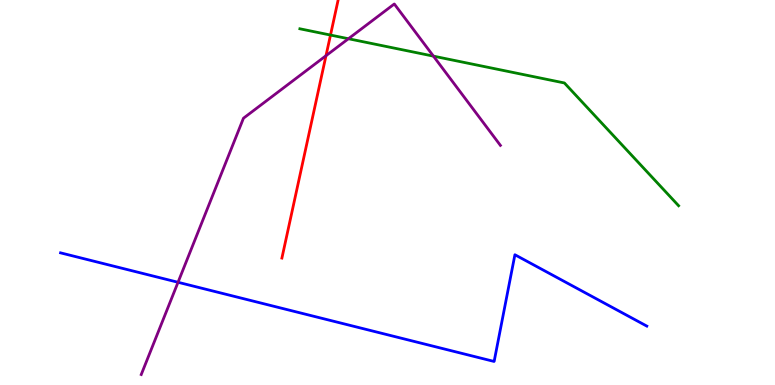[{'lines': ['blue', 'red'], 'intersections': []}, {'lines': ['green', 'red'], 'intersections': [{'x': 4.26, 'y': 9.09}]}, {'lines': ['purple', 'red'], 'intersections': [{'x': 4.21, 'y': 8.55}]}, {'lines': ['blue', 'green'], 'intersections': []}, {'lines': ['blue', 'purple'], 'intersections': [{'x': 2.3, 'y': 2.67}]}, {'lines': ['green', 'purple'], 'intersections': [{'x': 4.5, 'y': 8.99}, {'x': 5.59, 'y': 8.54}]}]